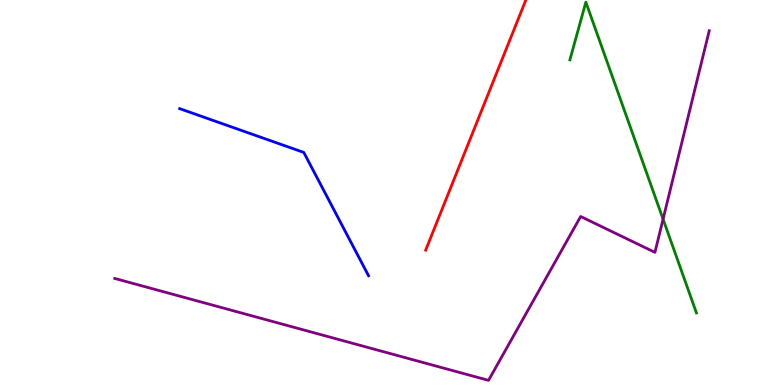[{'lines': ['blue', 'red'], 'intersections': []}, {'lines': ['green', 'red'], 'intersections': []}, {'lines': ['purple', 'red'], 'intersections': []}, {'lines': ['blue', 'green'], 'intersections': []}, {'lines': ['blue', 'purple'], 'intersections': []}, {'lines': ['green', 'purple'], 'intersections': [{'x': 8.56, 'y': 4.31}]}]